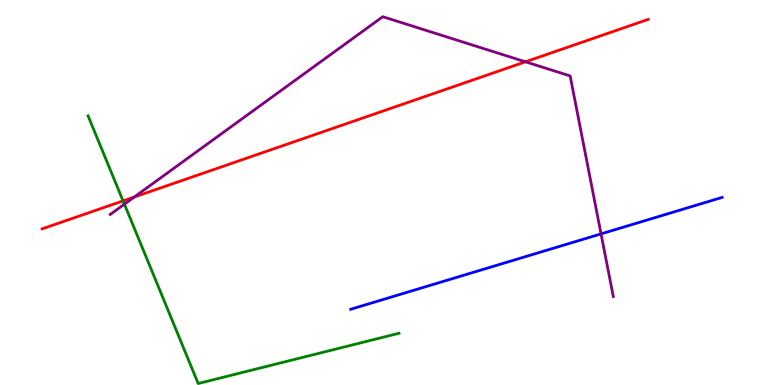[{'lines': ['blue', 'red'], 'intersections': []}, {'lines': ['green', 'red'], 'intersections': [{'x': 1.59, 'y': 4.78}]}, {'lines': ['purple', 'red'], 'intersections': [{'x': 1.73, 'y': 4.88}, {'x': 6.78, 'y': 8.39}]}, {'lines': ['blue', 'green'], 'intersections': []}, {'lines': ['blue', 'purple'], 'intersections': [{'x': 7.76, 'y': 3.93}]}, {'lines': ['green', 'purple'], 'intersections': [{'x': 1.61, 'y': 4.7}]}]